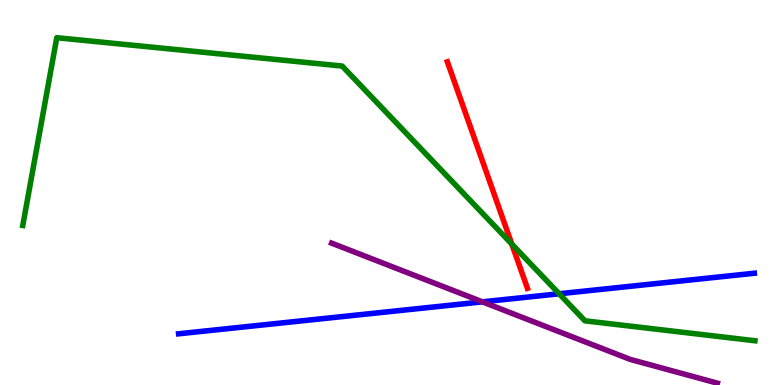[{'lines': ['blue', 'red'], 'intersections': []}, {'lines': ['green', 'red'], 'intersections': [{'x': 6.6, 'y': 3.66}]}, {'lines': ['purple', 'red'], 'intersections': []}, {'lines': ['blue', 'green'], 'intersections': [{'x': 7.22, 'y': 2.37}]}, {'lines': ['blue', 'purple'], 'intersections': [{'x': 6.22, 'y': 2.16}]}, {'lines': ['green', 'purple'], 'intersections': []}]